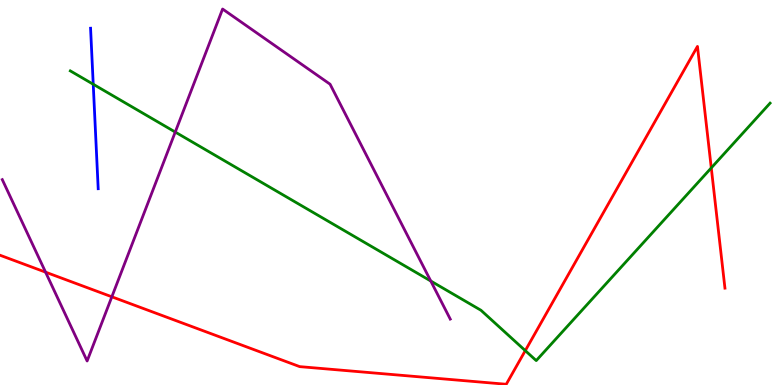[{'lines': ['blue', 'red'], 'intersections': []}, {'lines': ['green', 'red'], 'intersections': [{'x': 6.78, 'y': 0.893}, {'x': 9.18, 'y': 5.64}]}, {'lines': ['purple', 'red'], 'intersections': [{'x': 0.588, 'y': 2.93}, {'x': 1.44, 'y': 2.29}]}, {'lines': ['blue', 'green'], 'intersections': [{'x': 1.2, 'y': 7.81}]}, {'lines': ['blue', 'purple'], 'intersections': []}, {'lines': ['green', 'purple'], 'intersections': [{'x': 2.26, 'y': 6.57}, {'x': 5.56, 'y': 2.7}]}]